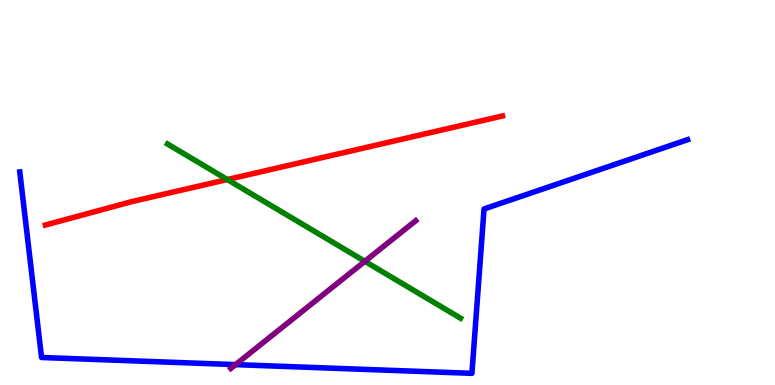[{'lines': ['blue', 'red'], 'intersections': []}, {'lines': ['green', 'red'], 'intersections': [{'x': 2.93, 'y': 5.34}]}, {'lines': ['purple', 'red'], 'intersections': []}, {'lines': ['blue', 'green'], 'intersections': []}, {'lines': ['blue', 'purple'], 'intersections': [{'x': 3.04, 'y': 0.529}]}, {'lines': ['green', 'purple'], 'intersections': [{'x': 4.71, 'y': 3.21}]}]